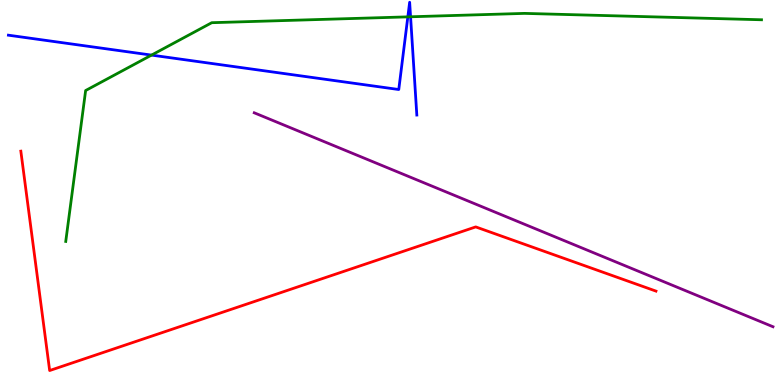[{'lines': ['blue', 'red'], 'intersections': []}, {'lines': ['green', 'red'], 'intersections': []}, {'lines': ['purple', 'red'], 'intersections': []}, {'lines': ['blue', 'green'], 'intersections': [{'x': 1.95, 'y': 8.57}, {'x': 5.26, 'y': 9.56}, {'x': 5.3, 'y': 9.56}]}, {'lines': ['blue', 'purple'], 'intersections': []}, {'lines': ['green', 'purple'], 'intersections': []}]